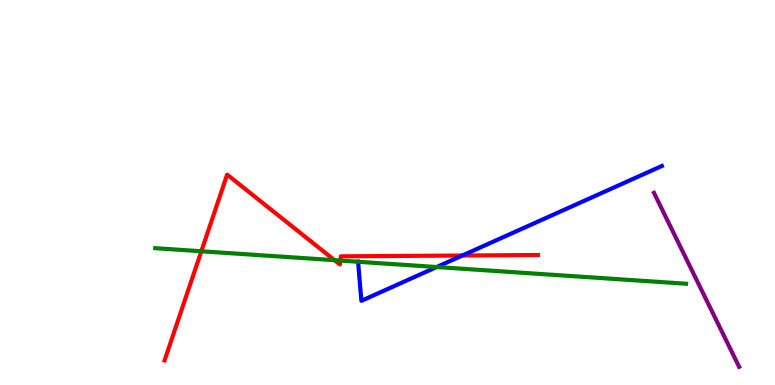[{'lines': ['blue', 'red'], 'intersections': [{'x': 5.97, 'y': 3.36}]}, {'lines': ['green', 'red'], 'intersections': [{'x': 2.6, 'y': 3.47}, {'x': 4.32, 'y': 3.24}, {'x': 4.39, 'y': 3.23}]}, {'lines': ['purple', 'red'], 'intersections': []}, {'lines': ['blue', 'green'], 'intersections': [{'x': 4.62, 'y': 3.2}, {'x': 5.63, 'y': 3.06}]}, {'lines': ['blue', 'purple'], 'intersections': []}, {'lines': ['green', 'purple'], 'intersections': []}]